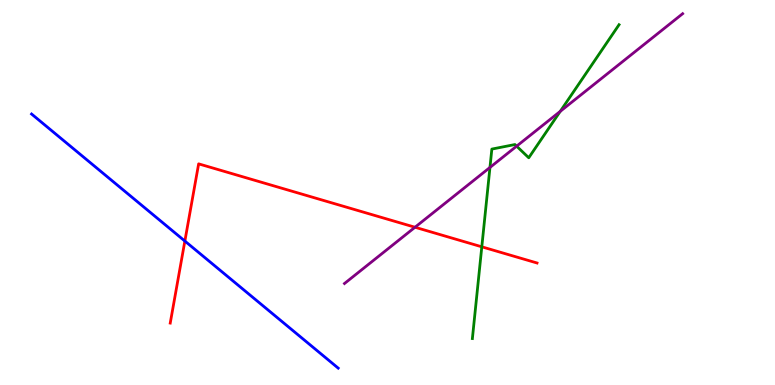[{'lines': ['blue', 'red'], 'intersections': [{'x': 2.39, 'y': 3.74}]}, {'lines': ['green', 'red'], 'intersections': [{'x': 6.22, 'y': 3.59}]}, {'lines': ['purple', 'red'], 'intersections': [{'x': 5.35, 'y': 4.1}]}, {'lines': ['blue', 'green'], 'intersections': []}, {'lines': ['blue', 'purple'], 'intersections': []}, {'lines': ['green', 'purple'], 'intersections': [{'x': 6.32, 'y': 5.65}, {'x': 6.67, 'y': 6.2}, {'x': 7.23, 'y': 7.11}]}]